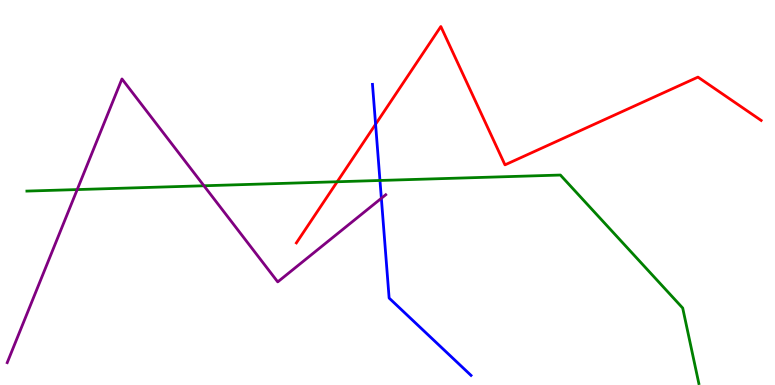[{'lines': ['blue', 'red'], 'intersections': [{'x': 4.85, 'y': 6.77}]}, {'lines': ['green', 'red'], 'intersections': [{'x': 4.35, 'y': 5.28}]}, {'lines': ['purple', 'red'], 'intersections': []}, {'lines': ['blue', 'green'], 'intersections': [{'x': 4.9, 'y': 5.31}]}, {'lines': ['blue', 'purple'], 'intersections': [{'x': 4.92, 'y': 4.85}]}, {'lines': ['green', 'purple'], 'intersections': [{'x': 0.996, 'y': 5.08}, {'x': 2.63, 'y': 5.17}]}]